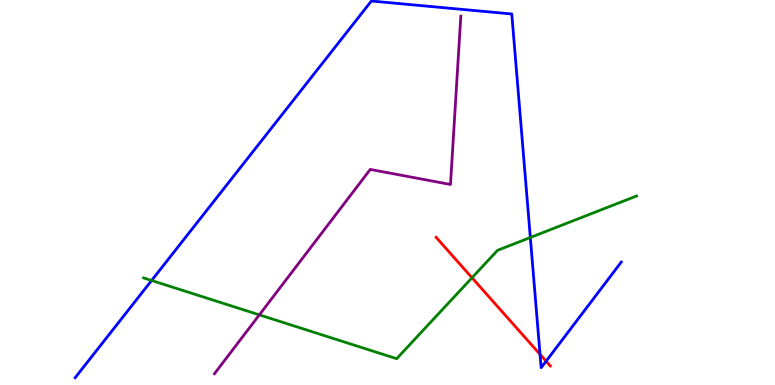[{'lines': ['blue', 'red'], 'intersections': [{'x': 6.97, 'y': 0.796}, {'x': 7.05, 'y': 0.619}]}, {'lines': ['green', 'red'], 'intersections': [{'x': 6.09, 'y': 2.79}]}, {'lines': ['purple', 'red'], 'intersections': []}, {'lines': ['blue', 'green'], 'intersections': [{'x': 1.96, 'y': 2.71}, {'x': 6.84, 'y': 3.83}]}, {'lines': ['blue', 'purple'], 'intersections': []}, {'lines': ['green', 'purple'], 'intersections': [{'x': 3.35, 'y': 1.82}]}]